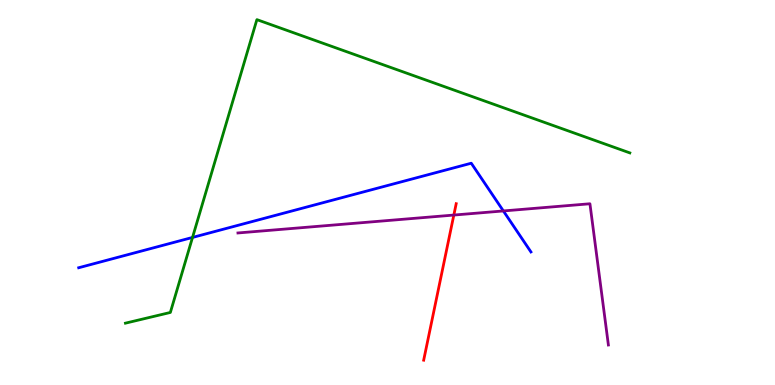[{'lines': ['blue', 'red'], 'intersections': []}, {'lines': ['green', 'red'], 'intersections': []}, {'lines': ['purple', 'red'], 'intersections': [{'x': 5.86, 'y': 4.41}]}, {'lines': ['blue', 'green'], 'intersections': [{'x': 2.48, 'y': 3.83}]}, {'lines': ['blue', 'purple'], 'intersections': [{'x': 6.5, 'y': 4.52}]}, {'lines': ['green', 'purple'], 'intersections': []}]